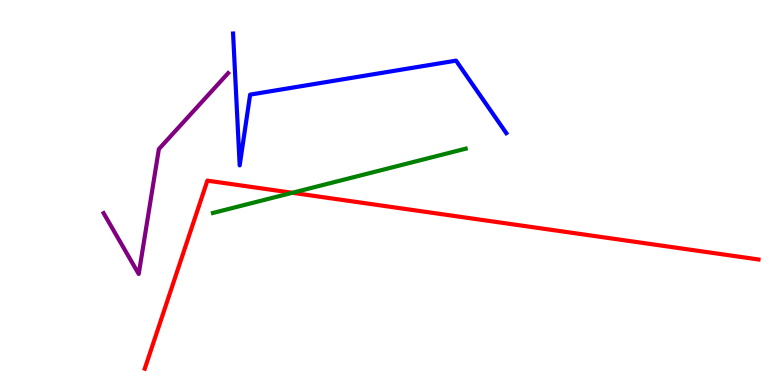[{'lines': ['blue', 'red'], 'intersections': []}, {'lines': ['green', 'red'], 'intersections': [{'x': 3.77, 'y': 4.99}]}, {'lines': ['purple', 'red'], 'intersections': []}, {'lines': ['blue', 'green'], 'intersections': []}, {'lines': ['blue', 'purple'], 'intersections': []}, {'lines': ['green', 'purple'], 'intersections': []}]